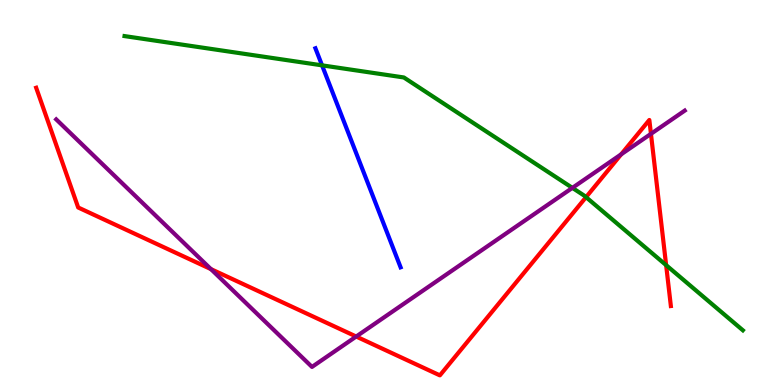[{'lines': ['blue', 'red'], 'intersections': []}, {'lines': ['green', 'red'], 'intersections': [{'x': 7.56, 'y': 4.88}, {'x': 8.6, 'y': 3.11}]}, {'lines': ['purple', 'red'], 'intersections': [{'x': 2.72, 'y': 3.01}, {'x': 4.6, 'y': 1.26}, {'x': 8.01, 'y': 5.99}, {'x': 8.4, 'y': 6.52}]}, {'lines': ['blue', 'green'], 'intersections': [{'x': 4.16, 'y': 8.3}]}, {'lines': ['blue', 'purple'], 'intersections': []}, {'lines': ['green', 'purple'], 'intersections': [{'x': 7.39, 'y': 5.12}]}]